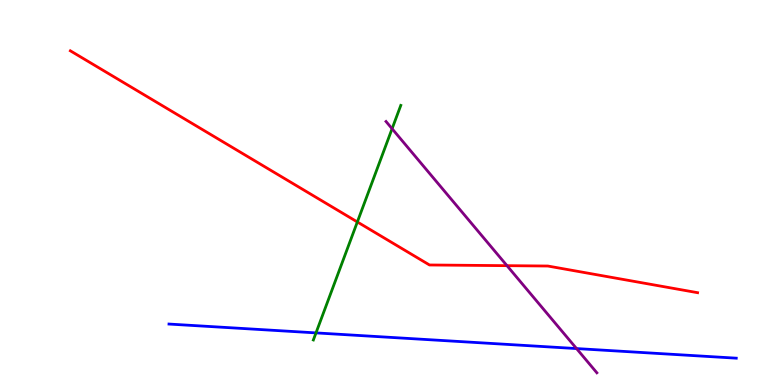[{'lines': ['blue', 'red'], 'intersections': []}, {'lines': ['green', 'red'], 'intersections': [{'x': 4.61, 'y': 4.23}]}, {'lines': ['purple', 'red'], 'intersections': [{'x': 6.54, 'y': 3.1}]}, {'lines': ['blue', 'green'], 'intersections': [{'x': 4.08, 'y': 1.35}]}, {'lines': ['blue', 'purple'], 'intersections': [{'x': 7.44, 'y': 0.946}]}, {'lines': ['green', 'purple'], 'intersections': [{'x': 5.06, 'y': 6.66}]}]